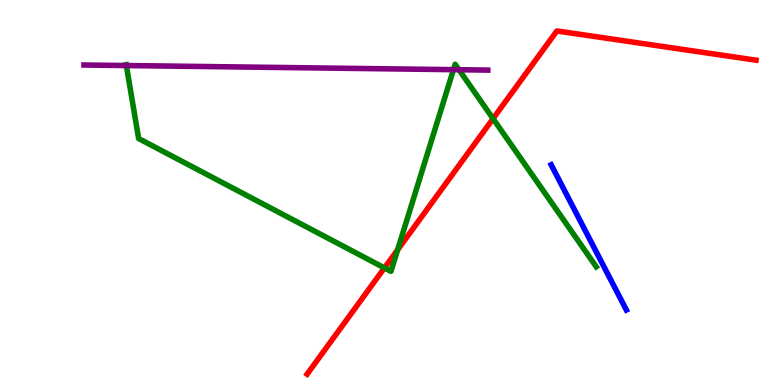[{'lines': ['blue', 'red'], 'intersections': []}, {'lines': ['green', 'red'], 'intersections': [{'x': 4.96, 'y': 3.04}, {'x': 5.13, 'y': 3.51}, {'x': 6.36, 'y': 6.92}]}, {'lines': ['purple', 'red'], 'intersections': []}, {'lines': ['blue', 'green'], 'intersections': []}, {'lines': ['blue', 'purple'], 'intersections': []}, {'lines': ['green', 'purple'], 'intersections': [{'x': 1.63, 'y': 8.3}, {'x': 5.85, 'y': 8.19}, {'x': 5.92, 'y': 8.19}]}]